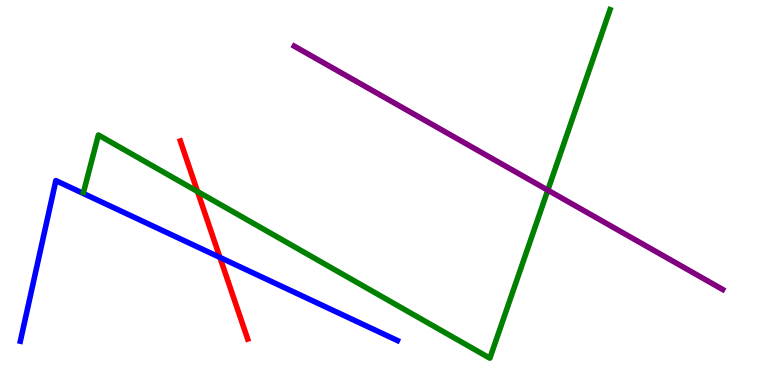[{'lines': ['blue', 'red'], 'intersections': [{'x': 2.84, 'y': 3.31}]}, {'lines': ['green', 'red'], 'intersections': [{'x': 2.55, 'y': 5.03}]}, {'lines': ['purple', 'red'], 'intersections': []}, {'lines': ['blue', 'green'], 'intersections': []}, {'lines': ['blue', 'purple'], 'intersections': []}, {'lines': ['green', 'purple'], 'intersections': [{'x': 7.07, 'y': 5.06}]}]